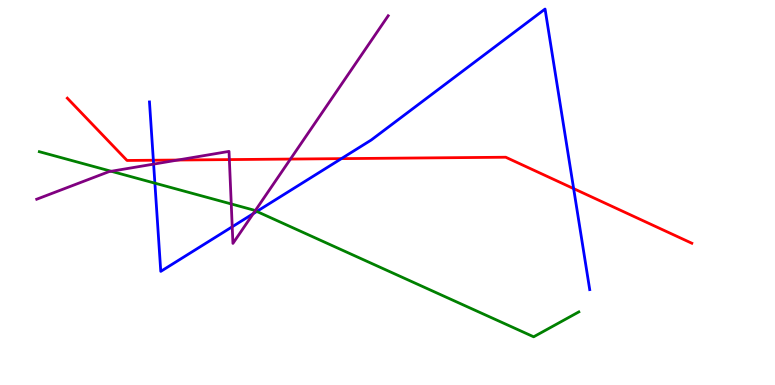[{'lines': ['blue', 'red'], 'intersections': [{'x': 1.98, 'y': 5.84}, {'x': 4.41, 'y': 5.88}, {'x': 7.4, 'y': 5.1}]}, {'lines': ['green', 'red'], 'intersections': []}, {'lines': ['purple', 'red'], 'intersections': [{'x': 2.29, 'y': 5.84}, {'x': 2.96, 'y': 5.85}, {'x': 3.75, 'y': 5.87}]}, {'lines': ['blue', 'green'], 'intersections': [{'x': 2.0, 'y': 5.24}, {'x': 3.31, 'y': 4.51}]}, {'lines': ['blue', 'purple'], 'intersections': [{'x': 1.98, 'y': 5.74}, {'x': 3.0, 'y': 4.11}, {'x': 3.27, 'y': 4.45}]}, {'lines': ['green', 'purple'], 'intersections': [{'x': 1.44, 'y': 5.55}, {'x': 2.98, 'y': 4.7}, {'x': 3.29, 'y': 4.53}]}]